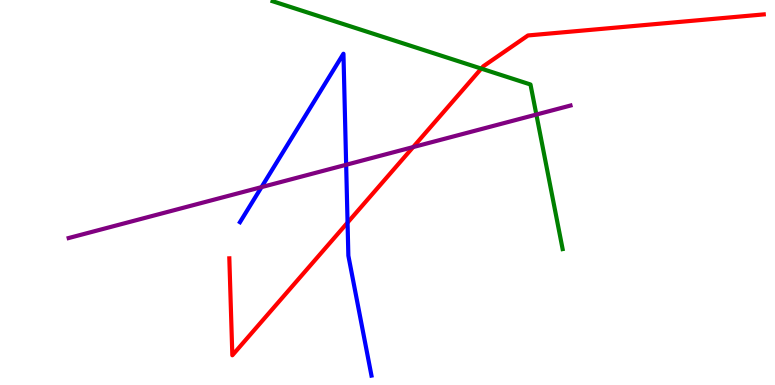[{'lines': ['blue', 'red'], 'intersections': [{'x': 4.48, 'y': 4.22}]}, {'lines': ['green', 'red'], 'intersections': [{'x': 6.21, 'y': 8.22}]}, {'lines': ['purple', 'red'], 'intersections': [{'x': 5.33, 'y': 6.18}]}, {'lines': ['blue', 'green'], 'intersections': []}, {'lines': ['blue', 'purple'], 'intersections': [{'x': 3.37, 'y': 5.14}, {'x': 4.47, 'y': 5.72}]}, {'lines': ['green', 'purple'], 'intersections': [{'x': 6.92, 'y': 7.02}]}]